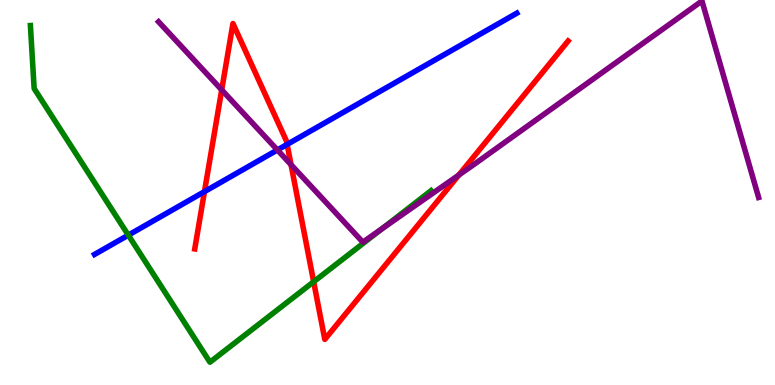[{'lines': ['blue', 'red'], 'intersections': [{'x': 2.64, 'y': 5.02}, {'x': 3.7, 'y': 6.25}]}, {'lines': ['green', 'red'], 'intersections': [{'x': 4.05, 'y': 2.68}]}, {'lines': ['purple', 'red'], 'intersections': [{'x': 2.86, 'y': 7.67}, {'x': 3.76, 'y': 5.72}, {'x': 5.92, 'y': 5.45}]}, {'lines': ['blue', 'green'], 'intersections': [{'x': 1.66, 'y': 3.89}]}, {'lines': ['blue', 'purple'], 'intersections': [{'x': 3.58, 'y': 6.1}]}, {'lines': ['green', 'purple'], 'intersections': [{'x': 4.93, 'y': 4.05}]}]